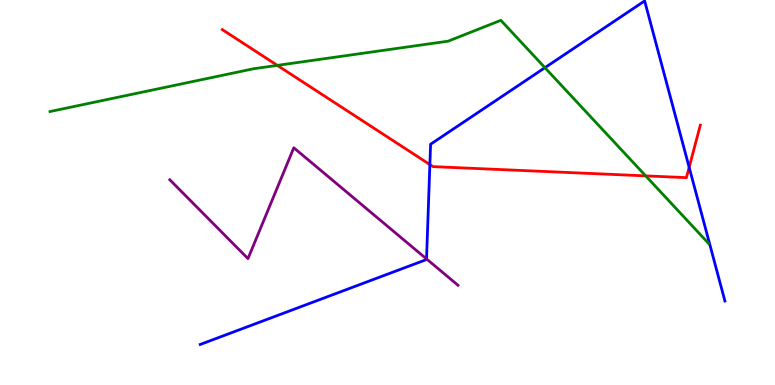[{'lines': ['blue', 'red'], 'intersections': [{'x': 5.55, 'y': 5.73}, {'x': 8.89, 'y': 5.65}]}, {'lines': ['green', 'red'], 'intersections': [{'x': 3.58, 'y': 8.3}, {'x': 8.33, 'y': 5.43}]}, {'lines': ['purple', 'red'], 'intersections': []}, {'lines': ['blue', 'green'], 'intersections': [{'x': 7.03, 'y': 8.24}]}, {'lines': ['blue', 'purple'], 'intersections': [{'x': 5.5, 'y': 3.27}]}, {'lines': ['green', 'purple'], 'intersections': []}]